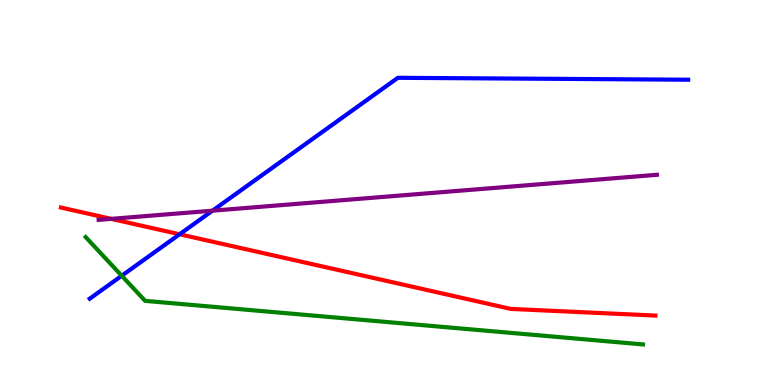[{'lines': ['blue', 'red'], 'intersections': [{'x': 2.32, 'y': 3.92}]}, {'lines': ['green', 'red'], 'intersections': []}, {'lines': ['purple', 'red'], 'intersections': [{'x': 1.43, 'y': 4.32}]}, {'lines': ['blue', 'green'], 'intersections': [{'x': 1.57, 'y': 2.84}]}, {'lines': ['blue', 'purple'], 'intersections': [{'x': 2.74, 'y': 4.53}]}, {'lines': ['green', 'purple'], 'intersections': []}]